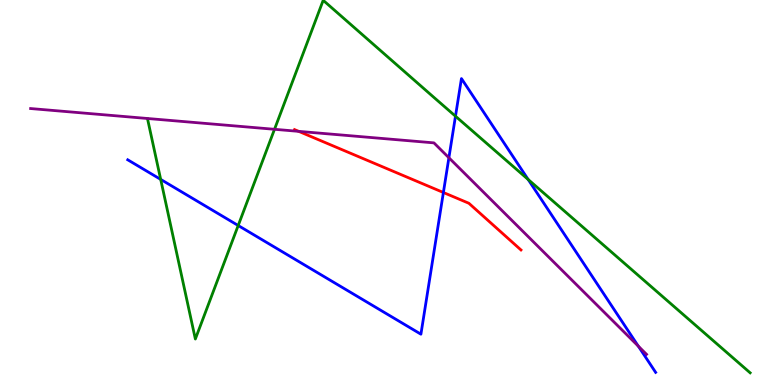[{'lines': ['blue', 'red'], 'intersections': [{'x': 5.72, 'y': 5.0}]}, {'lines': ['green', 'red'], 'intersections': []}, {'lines': ['purple', 'red'], 'intersections': [{'x': 3.85, 'y': 6.59}]}, {'lines': ['blue', 'green'], 'intersections': [{'x': 2.07, 'y': 5.34}, {'x': 3.07, 'y': 4.14}, {'x': 5.88, 'y': 6.98}, {'x': 6.81, 'y': 5.34}]}, {'lines': ['blue', 'purple'], 'intersections': [{'x': 5.79, 'y': 5.9}, {'x': 8.24, 'y': 1.01}]}, {'lines': ['green', 'purple'], 'intersections': [{'x': 3.54, 'y': 6.64}]}]